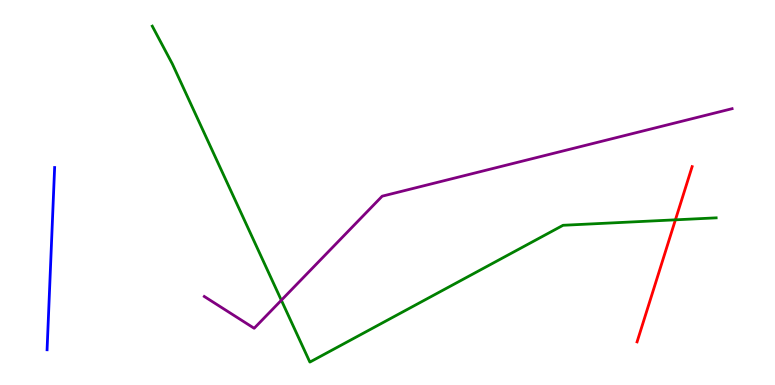[{'lines': ['blue', 'red'], 'intersections': []}, {'lines': ['green', 'red'], 'intersections': [{'x': 8.72, 'y': 4.29}]}, {'lines': ['purple', 'red'], 'intersections': []}, {'lines': ['blue', 'green'], 'intersections': []}, {'lines': ['blue', 'purple'], 'intersections': []}, {'lines': ['green', 'purple'], 'intersections': [{'x': 3.63, 'y': 2.2}]}]